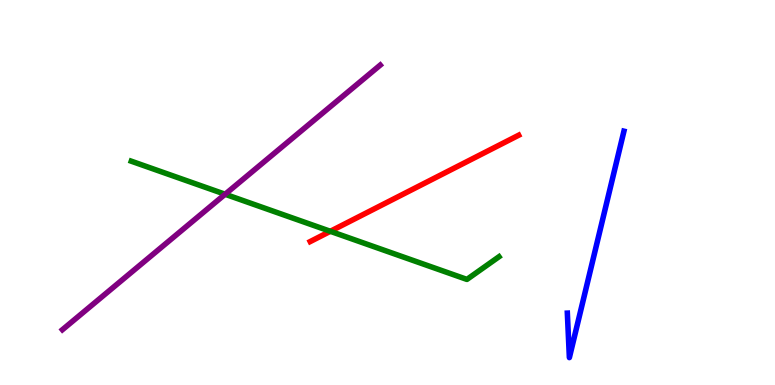[{'lines': ['blue', 'red'], 'intersections': []}, {'lines': ['green', 'red'], 'intersections': [{'x': 4.26, 'y': 3.99}]}, {'lines': ['purple', 'red'], 'intersections': []}, {'lines': ['blue', 'green'], 'intersections': []}, {'lines': ['blue', 'purple'], 'intersections': []}, {'lines': ['green', 'purple'], 'intersections': [{'x': 2.9, 'y': 4.95}]}]